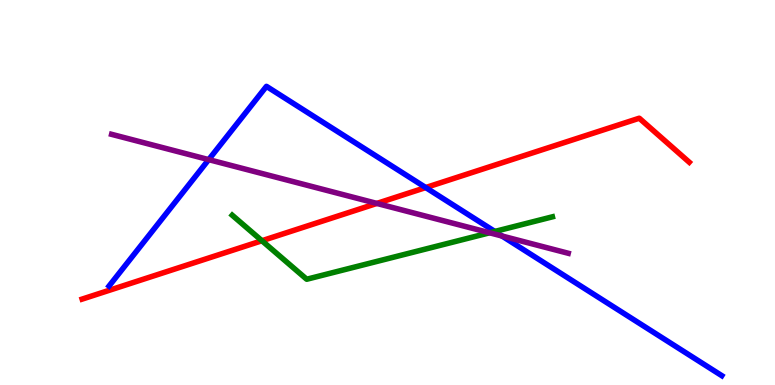[{'lines': ['blue', 'red'], 'intersections': [{'x': 5.49, 'y': 5.13}]}, {'lines': ['green', 'red'], 'intersections': [{'x': 3.38, 'y': 3.75}]}, {'lines': ['purple', 'red'], 'intersections': [{'x': 4.86, 'y': 4.72}]}, {'lines': ['blue', 'green'], 'intersections': [{'x': 6.38, 'y': 3.99}]}, {'lines': ['blue', 'purple'], 'intersections': [{'x': 2.69, 'y': 5.85}, {'x': 6.48, 'y': 3.87}]}, {'lines': ['green', 'purple'], 'intersections': [{'x': 6.32, 'y': 3.95}]}]